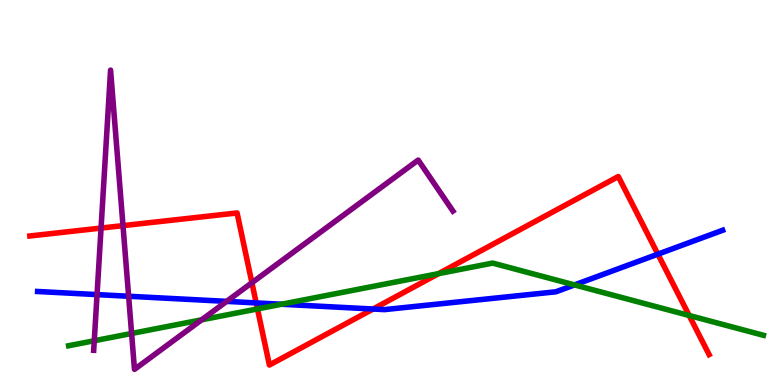[{'lines': ['blue', 'red'], 'intersections': [{'x': 3.31, 'y': 2.13}, {'x': 4.81, 'y': 1.97}, {'x': 8.49, 'y': 3.4}]}, {'lines': ['green', 'red'], 'intersections': [{'x': 3.32, 'y': 1.98}, {'x': 5.66, 'y': 2.89}, {'x': 8.89, 'y': 1.81}]}, {'lines': ['purple', 'red'], 'intersections': [{'x': 1.3, 'y': 4.08}, {'x': 1.59, 'y': 4.14}, {'x': 3.25, 'y': 2.66}]}, {'lines': ['blue', 'green'], 'intersections': [{'x': 3.63, 'y': 2.1}, {'x': 7.41, 'y': 2.6}]}, {'lines': ['blue', 'purple'], 'intersections': [{'x': 1.25, 'y': 2.35}, {'x': 1.66, 'y': 2.31}, {'x': 2.92, 'y': 2.17}]}, {'lines': ['green', 'purple'], 'intersections': [{'x': 1.22, 'y': 1.15}, {'x': 1.7, 'y': 1.34}, {'x': 2.6, 'y': 1.69}]}]